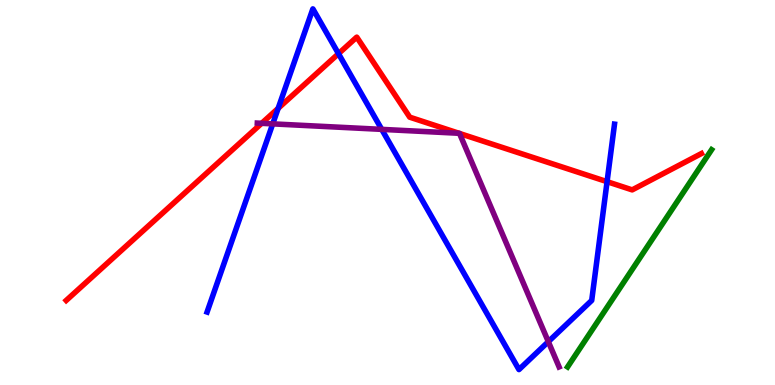[{'lines': ['blue', 'red'], 'intersections': [{'x': 3.59, 'y': 7.19}, {'x': 4.37, 'y': 8.61}, {'x': 7.83, 'y': 5.28}]}, {'lines': ['green', 'red'], 'intersections': []}, {'lines': ['purple', 'red'], 'intersections': [{'x': 3.38, 'y': 6.8}, {'x': 5.92, 'y': 6.54}, {'x': 5.93, 'y': 6.53}]}, {'lines': ['blue', 'green'], 'intersections': []}, {'lines': ['blue', 'purple'], 'intersections': [{'x': 3.52, 'y': 6.78}, {'x': 4.93, 'y': 6.64}, {'x': 7.08, 'y': 1.13}]}, {'lines': ['green', 'purple'], 'intersections': []}]